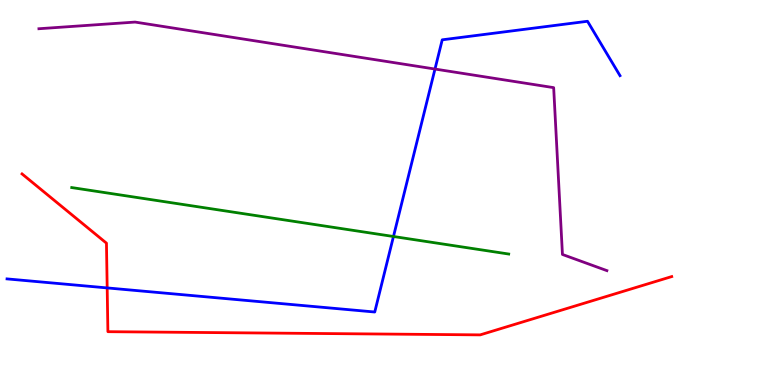[{'lines': ['blue', 'red'], 'intersections': [{'x': 1.38, 'y': 2.52}]}, {'lines': ['green', 'red'], 'intersections': []}, {'lines': ['purple', 'red'], 'intersections': []}, {'lines': ['blue', 'green'], 'intersections': [{'x': 5.08, 'y': 3.86}]}, {'lines': ['blue', 'purple'], 'intersections': [{'x': 5.61, 'y': 8.21}]}, {'lines': ['green', 'purple'], 'intersections': []}]